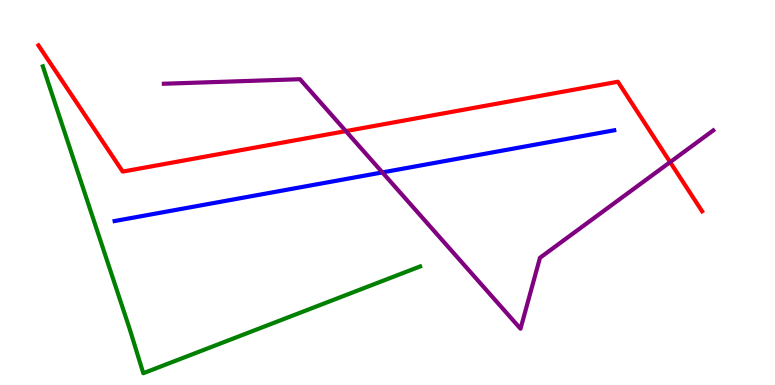[{'lines': ['blue', 'red'], 'intersections': []}, {'lines': ['green', 'red'], 'intersections': []}, {'lines': ['purple', 'red'], 'intersections': [{'x': 4.46, 'y': 6.59}, {'x': 8.65, 'y': 5.79}]}, {'lines': ['blue', 'green'], 'intersections': []}, {'lines': ['blue', 'purple'], 'intersections': [{'x': 4.93, 'y': 5.52}]}, {'lines': ['green', 'purple'], 'intersections': []}]